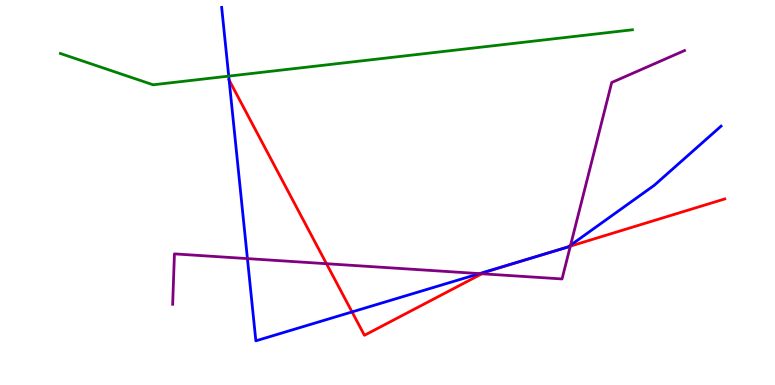[{'lines': ['blue', 'red'], 'intersections': [{'x': 2.96, 'y': 7.92}, {'x': 4.54, 'y': 1.9}, {'x': 6.96, 'y': 3.36}, {'x': 7.33, 'y': 3.59}]}, {'lines': ['green', 'red'], 'intersections': []}, {'lines': ['purple', 'red'], 'intersections': [{'x': 4.21, 'y': 3.15}, {'x': 6.22, 'y': 2.89}, {'x': 7.36, 'y': 3.61}]}, {'lines': ['blue', 'green'], 'intersections': [{'x': 2.95, 'y': 8.02}]}, {'lines': ['blue', 'purple'], 'intersections': [{'x': 3.19, 'y': 3.28}, {'x': 6.19, 'y': 2.89}, {'x': 7.36, 'y': 3.63}]}, {'lines': ['green', 'purple'], 'intersections': []}]